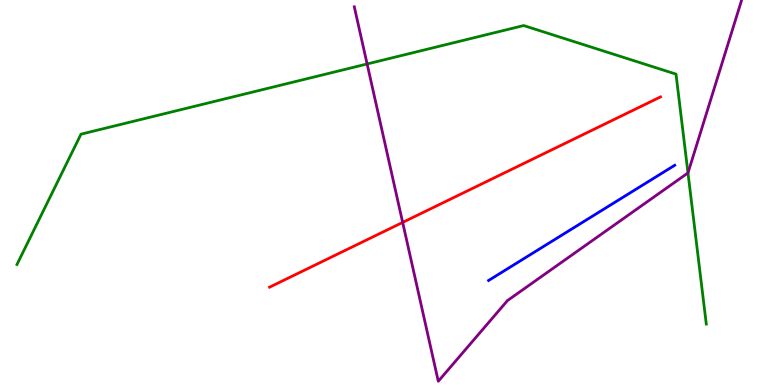[{'lines': ['blue', 'red'], 'intersections': []}, {'lines': ['green', 'red'], 'intersections': []}, {'lines': ['purple', 'red'], 'intersections': [{'x': 5.2, 'y': 4.22}]}, {'lines': ['blue', 'green'], 'intersections': []}, {'lines': ['blue', 'purple'], 'intersections': []}, {'lines': ['green', 'purple'], 'intersections': [{'x': 4.74, 'y': 8.34}, {'x': 8.88, 'y': 5.51}]}]